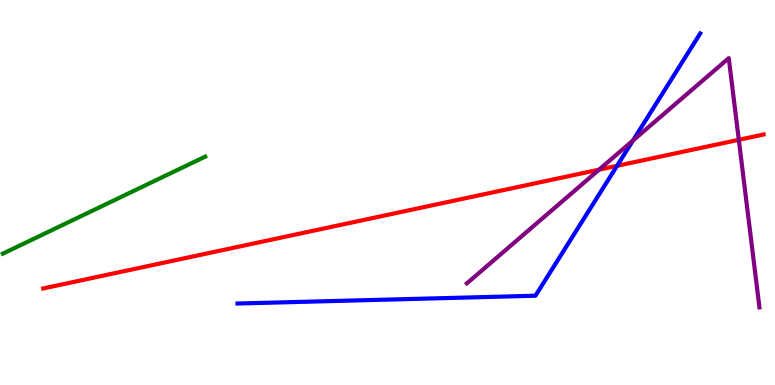[{'lines': ['blue', 'red'], 'intersections': [{'x': 7.96, 'y': 5.69}]}, {'lines': ['green', 'red'], 'intersections': []}, {'lines': ['purple', 'red'], 'intersections': [{'x': 7.73, 'y': 5.59}, {'x': 9.53, 'y': 6.37}]}, {'lines': ['blue', 'green'], 'intersections': []}, {'lines': ['blue', 'purple'], 'intersections': [{'x': 8.17, 'y': 6.35}]}, {'lines': ['green', 'purple'], 'intersections': []}]